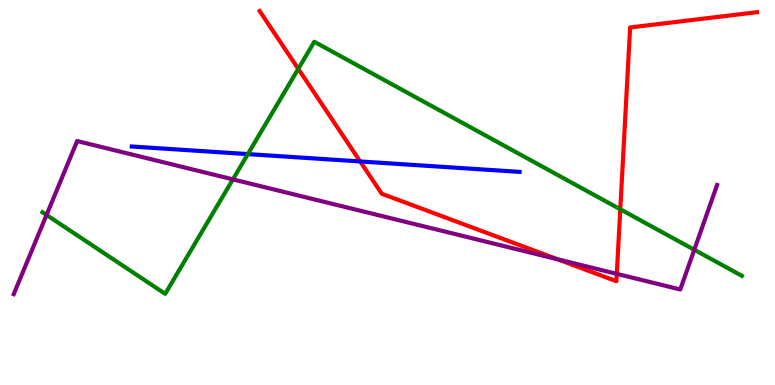[{'lines': ['blue', 'red'], 'intersections': [{'x': 4.65, 'y': 5.81}]}, {'lines': ['green', 'red'], 'intersections': [{'x': 3.85, 'y': 8.21}, {'x': 8.0, 'y': 4.56}]}, {'lines': ['purple', 'red'], 'intersections': [{'x': 7.19, 'y': 3.27}, {'x': 7.96, 'y': 2.89}]}, {'lines': ['blue', 'green'], 'intersections': [{'x': 3.2, 'y': 6.0}]}, {'lines': ['blue', 'purple'], 'intersections': []}, {'lines': ['green', 'purple'], 'intersections': [{'x': 0.601, 'y': 4.42}, {'x': 3.01, 'y': 5.34}, {'x': 8.96, 'y': 3.51}]}]